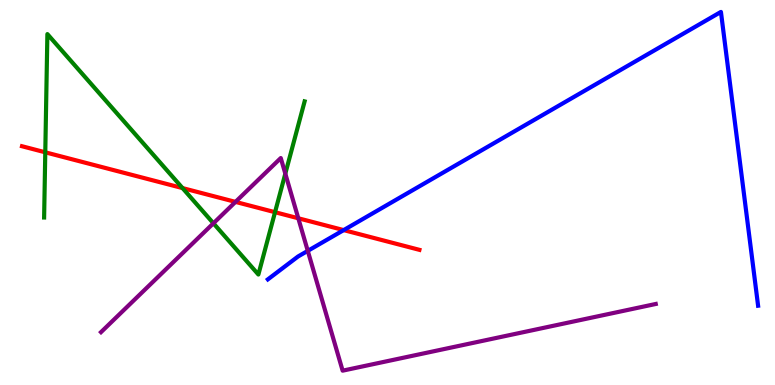[{'lines': ['blue', 'red'], 'intersections': [{'x': 4.43, 'y': 4.02}]}, {'lines': ['green', 'red'], 'intersections': [{'x': 0.584, 'y': 6.04}, {'x': 2.36, 'y': 5.11}, {'x': 3.55, 'y': 4.49}]}, {'lines': ['purple', 'red'], 'intersections': [{'x': 3.04, 'y': 4.76}, {'x': 3.85, 'y': 4.33}]}, {'lines': ['blue', 'green'], 'intersections': []}, {'lines': ['blue', 'purple'], 'intersections': [{'x': 3.97, 'y': 3.48}]}, {'lines': ['green', 'purple'], 'intersections': [{'x': 2.75, 'y': 4.2}, {'x': 3.68, 'y': 5.49}]}]